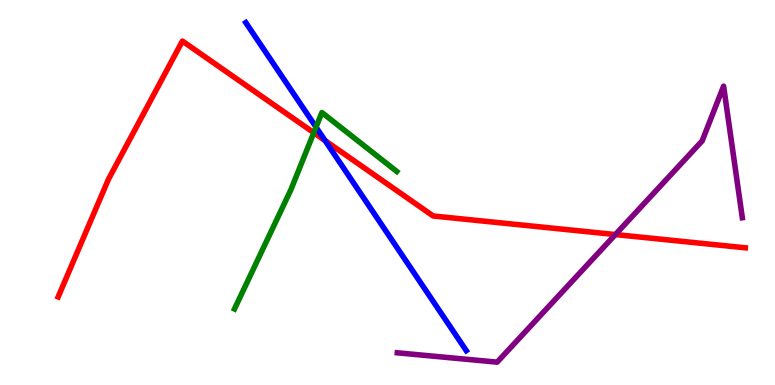[{'lines': ['blue', 'red'], 'intersections': [{'x': 4.19, 'y': 6.35}]}, {'lines': ['green', 'red'], 'intersections': [{'x': 4.05, 'y': 6.55}]}, {'lines': ['purple', 'red'], 'intersections': [{'x': 7.94, 'y': 3.91}]}, {'lines': ['blue', 'green'], 'intersections': [{'x': 4.08, 'y': 6.7}]}, {'lines': ['blue', 'purple'], 'intersections': []}, {'lines': ['green', 'purple'], 'intersections': []}]